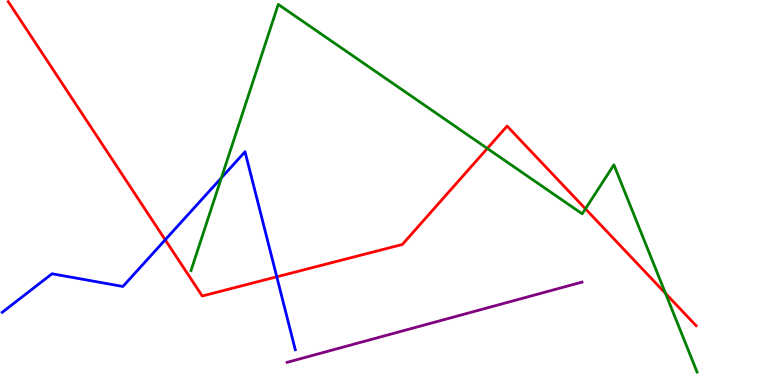[{'lines': ['blue', 'red'], 'intersections': [{'x': 2.13, 'y': 3.77}, {'x': 3.57, 'y': 2.81}]}, {'lines': ['green', 'red'], 'intersections': [{'x': 6.29, 'y': 6.14}, {'x': 7.55, 'y': 4.58}, {'x': 8.59, 'y': 2.38}]}, {'lines': ['purple', 'red'], 'intersections': []}, {'lines': ['blue', 'green'], 'intersections': [{'x': 2.86, 'y': 5.38}]}, {'lines': ['blue', 'purple'], 'intersections': []}, {'lines': ['green', 'purple'], 'intersections': []}]